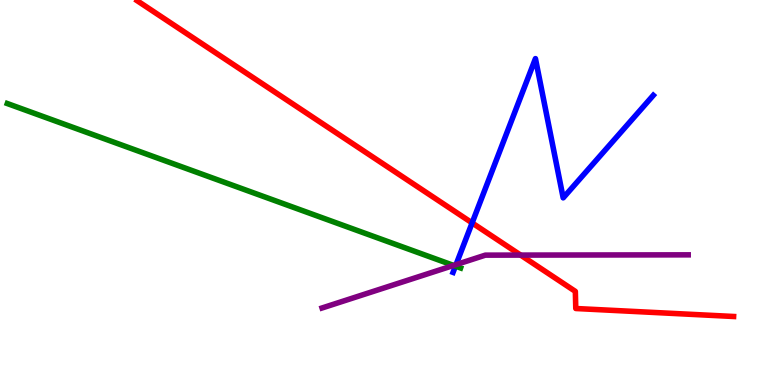[{'lines': ['blue', 'red'], 'intersections': [{'x': 6.09, 'y': 4.21}]}, {'lines': ['green', 'red'], 'intersections': []}, {'lines': ['purple', 'red'], 'intersections': [{'x': 6.72, 'y': 3.37}]}, {'lines': ['blue', 'green'], 'intersections': [{'x': 5.88, 'y': 3.09}]}, {'lines': ['blue', 'purple'], 'intersections': [{'x': 5.88, 'y': 3.13}]}, {'lines': ['green', 'purple'], 'intersections': [{'x': 5.85, 'y': 3.11}]}]